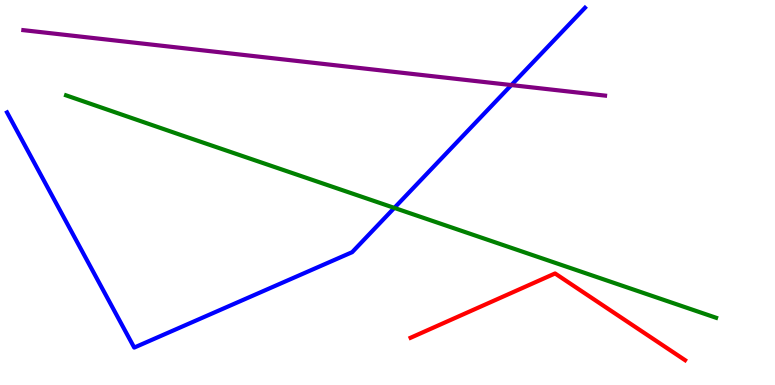[{'lines': ['blue', 'red'], 'intersections': []}, {'lines': ['green', 'red'], 'intersections': []}, {'lines': ['purple', 'red'], 'intersections': []}, {'lines': ['blue', 'green'], 'intersections': [{'x': 5.09, 'y': 4.6}]}, {'lines': ['blue', 'purple'], 'intersections': [{'x': 6.6, 'y': 7.79}]}, {'lines': ['green', 'purple'], 'intersections': []}]